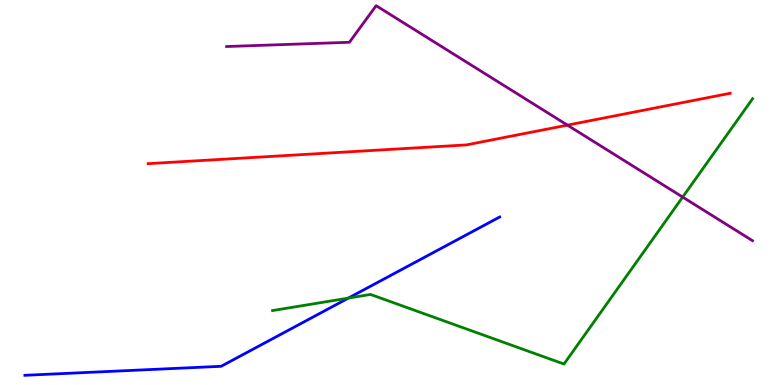[{'lines': ['blue', 'red'], 'intersections': []}, {'lines': ['green', 'red'], 'intersections': []}, {'lines': ['purple', 'red'], 'intersections': [{'x': 7.32, 'y': 6.75}]}, {'lines': ['blue', 'green'], 'intersections': [{'x': 4.5, 'y': 2.26}]}, {'lines': ['blue', 'purple'], 'intersections': []}, {'lines': ['green', 'purple'], 'intersections': [{'x': 8.81, 'y': 4.88}]}]